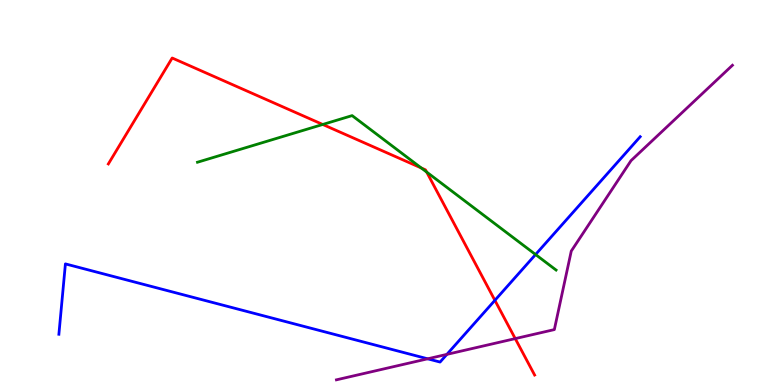[{'lines': ['blue', 'red'], 'intersections': [{'x': 6.39, 'y': 2.2}]}, {'lines': ['green', 'red'], 'intersections': [{'x': 4.16, 'y': 6.77}, {'x': 5.44, 'y': 5.64}, {'x': 5.51, 'y': 5.53}]}, {'lines': ['purple', 'red'], 'intersections': [{'x': 6.65, 'y': 1.2}]}, {'lines': ['blue', 'green'], 'intersections': [{'x': 6.91, 'y': 3.39}]}, {'lines': ['blue', 'purple'], 'intersections': [{'x': 5.52, 'y': 0.68}, {'x': 5.77, 'y': 0.796}]}, {'lines': ['green', 'purple'], 'intersections': []}]